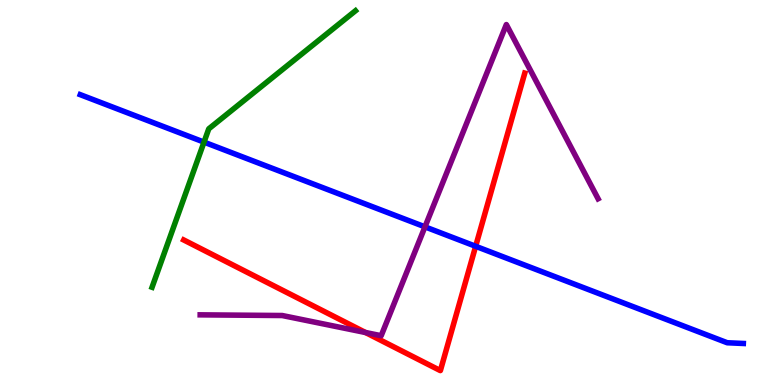[{'lines': ['blue', 'red'], 'intersections': [{'x': 6.14, 'y': 3.6}]}, {'lines': ['green', 'red'], 'intersections': []}, {'lines': ['purple', 'red'], 'intersections': [{'x': 4.72, 'y': 1.36}]}, {'lines': ['blue', 'green'], 'intersections': [{'x': 2.63, 'y': 6.31}]}, {'lines': ['blue', 'purple'], 'intersections': [{'x': 5.48, 'y': 4.11}]}, {'lines': ['green', 'purple'], 'intersections': []}]